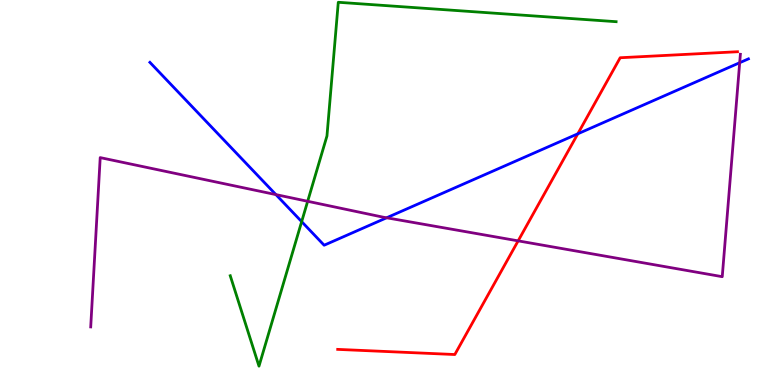[{'lines': ['blue', 'red'], 'intersections': [{'x': 7.46, 'y': 6.52}]}, {'lines': ['green', 'red'], 'intersections': []}, {'lines': ['purple', 'red'], 'intersections': [{'x': 6.69, 'y': 3.74}]}, {'lines': ['blue', 'green'], 'intersections': [{'x': 3.89, 'y': 4.24}]}, {'lines': ['blue', 'purple'], 'intersections': [{'x': 3.56, 'y': 4.95}, {'x': 4.99, 'y': 4.34}, {'x': 9.54, 'y': 8.37}]}, {'lines': ['green', 'purple'], 'intersections': [{'x': 3.97, 'y': 4.77}]}]